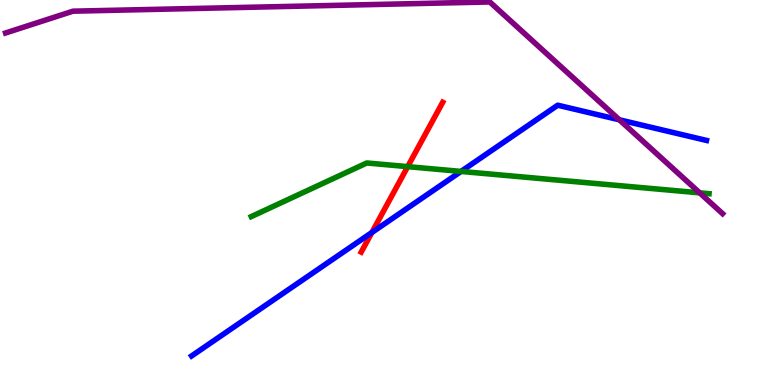[{'lines': ['blue', 'red'], 'intersections': [{'x': 4.8, 'y': 3.96}]}, {'lines': ['green', 'red'], 'intersections': [{'x': 5.26, 'y': 5.67}]}, {'lines': ['purple', 'red'], 'intersections': []}, {'lines': ['blue', 'green'], 'intersections': [{'x': 5.95, 'y': 5.55}]}, {'lines': ['blue', 'purple'], 'intersections': [{'x': 7.99, 'y': 6.89}]}, {'lines': ['green', 'purple'], 'intersections': [{'x': 9.03, 'y': 4.99}]}]